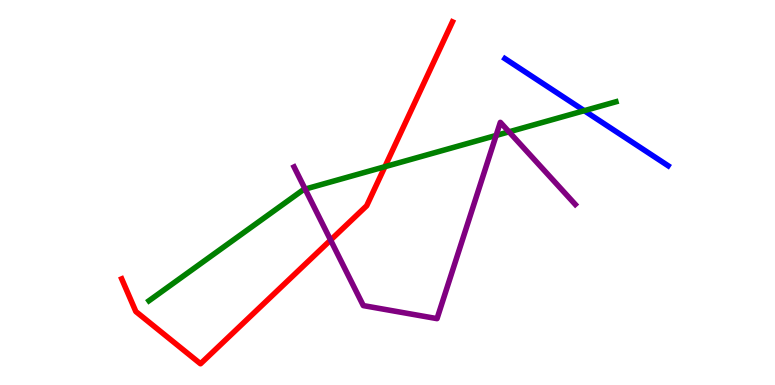[{'lines': ['blue', 'red'], 'intersections': []}, {'lines': ['green', 'red'], 'intersections': [{'x': 4.97, 'y': 5.67}]}, {'lines': ['purple', 'red'], 'intersections': [{'x': 4.27, 'y': 3.76}]}, {'lines': ['blue', 'green'], 'intersections': [{'x': 7.54, 'y': 7.13}]}, {'lines': ['blue', 'purple'], 'intersections': []}, {'lines': ['green', 'purple'], 'intersections': [{'x': 3.94, 'y': 5.09}, {'x': 6.4, 'y': 6.48}, {'x': 6.57, 'y': 6.58}]}]